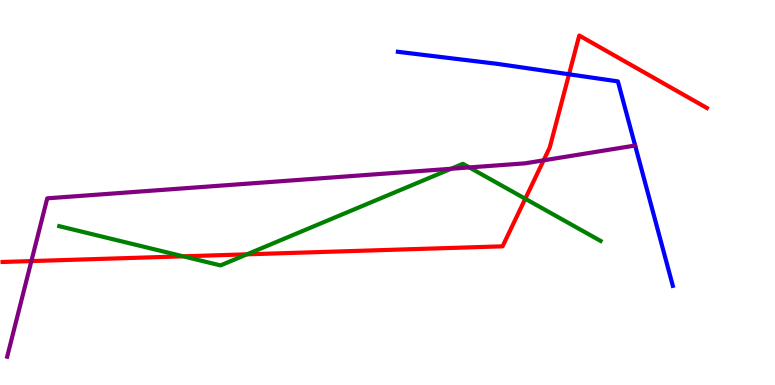[{'lines': ['blue', 'red'], 'intersections': [{'x': 7.34, 'y': 8.07}]}, {'lines': ['green', 'red'], 'intersections': [{'x': 2.36, 'y': 3.34}, {'x': 3.19, 'y': 3.39}, {'x': 6.78, 'y': 4.84}]}, {'lines': ['purple', 'red'], 'intersections': [{'x': 0.405, 'y': 3.22}, {'x': 7.01, 'y': 5.84}]}, {'lines': ['blue', 'green'], 'intersections': []}, {'lines': ['blue', 'purple'], 'intersections': [{'x': 8.2, 'y': 6.22}]}, {'lines': ['green', 'purple'], 'intersections': [{'x': 5.82, 'y': 5.62}, {'x': 6.06, 'y': 5.65}]}]